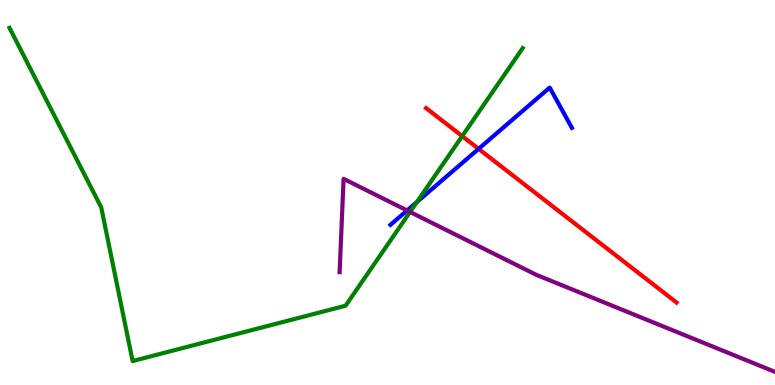[{'lines': ['blue', 'red'], 'intersections': [{'x': 6.18, 'y': 6.13}]}, {'lines': ['green', 'red'], 'intersections': [{'x': 5.96, 'y': 6.46}]}, {'lines': ['purple', 'red'], 'intersections': []}, {'lines': ['blue', 'green'], 'intersections': [{'x': 5.38, 'y': 4.75}]}, {'lines': ['blue', 'purple'], 'intersections': [{'x': 5.25, 'y': 4.53}]}, {'lines': ['green', 'purple'], 'intersections': [{'x': 5.29, 'y': 4.49}]}]